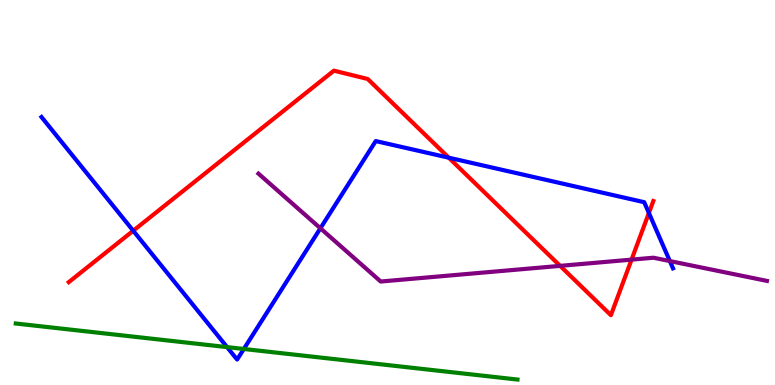[{'lines': ['blue', 'red'], 'intersections': [{'x': 1.72, 'y': 4.01}, {'x': 5.79, 'y': 5.9}, {'x': 8.37, 'y': 4.47}]}, {'lines': ['green', 'red'], 'intersections': []}, {'lines': ['purple', 'red'], 'intersections': [{'x': 7.23, 'y': 3.09}, {'x': 8.15, 'y': 3.26}]}, {'lines': ['blue', 'green'], 'intersections': [{'x': 2.93, 'y': 0.984}, {'x': 3.15, 'y': 0.936}]}, {'lines': ['blue', 'purple'], 'intersections': [{'x': 4.13, 'y': 4.07}, {'x': 8.64, 'y': 3.22}]}, {'lines': ['green', 'purple'], 'intersections': []}]